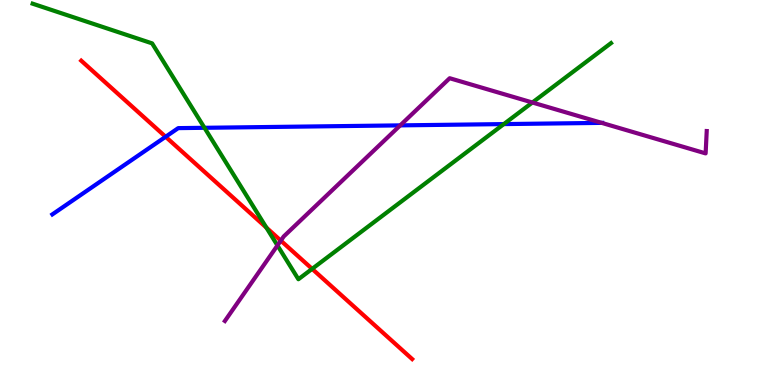[{'lines': ['blue', 'red'], 'intersections': [{'x': 2.14, 'y': 6.45}]}, {'lines': ['green', 'red'], 'intersections': [{'x': 3.44, 'y': 4.09}, {'x': 4.03, 'y': 3.02}]}, {'lines': ['purple', 'red'], 'intersections': [{'x': 3.62, 'y': 3.75}]}, {'lines': ['blue', 'green'], 'intersections': [{'x': 2.64, 'y': 6.68}, {'x': 6.5, 'y': 6.78}]}, {'lines': ['blue', 'purple'], 'intersections': [{'x': 5.16, 'y': 6.74}, {'x': 7.76, 'y': 6.81}]}, {'lines': ['green', 'purple'], 'intersections': [{'x': 3.58, 'y': 3.62}, {'x': 6.87, 'y': 7.34}]}]